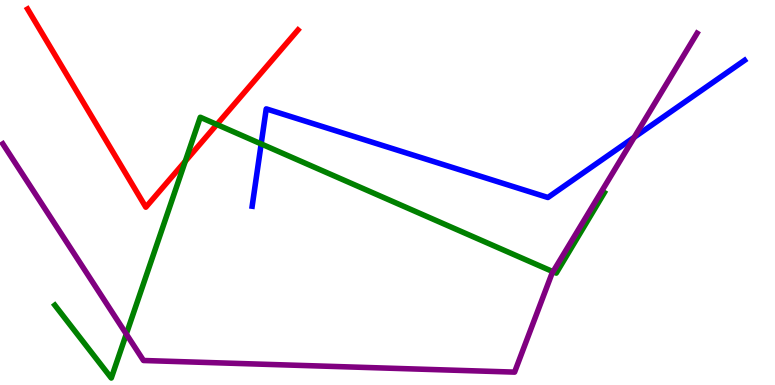[{'lines': ['blue', 'red'], 'intersections': []}, {'lines': ['green', 'red'], 'intersections': [{'x': 2.39, 'y': 5.81}, {'x': 2.8, 'y': 6.77}]}, {'lines': ['purple', 'red'], 'intersections': []}, {'lines': ['blue', 'green'], 'intersections': [{'x': 3.37, 'y': 6.26}]}, {'lines': ['blue', 'purple'], 'intersections': [{'x': 8.18, 'y': 6.43}]}, {'lines': ['green', 'purple'], 'intersections': [{'x': 1.63, 'y': 1.32}, {'x': 7.14, 'y': 2.94}]}]